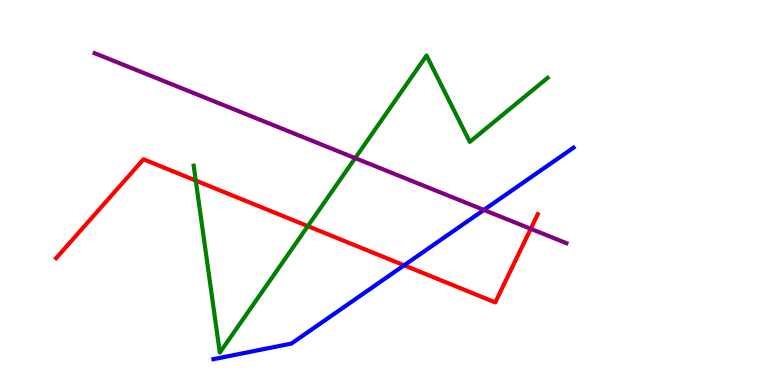[{'lines': ['blue', 'red'], 'intersections': [{'x': 5.21, 'y': 3.11}]}, {'lines': ['green', 'red'], 'intersections': [{'x': 2.53, 'y': 5.31}, {'x': 3.97, 'y': 4.13}]}, {'lines': ['purple', 'red'], 'intersections': [{'x': 6.85, 'y': 4.06}]}, {'lines': ['blue', 'green'], 'intersections': []}, {'lines': ['blue', 'purple'], 'intersections': [{'x': 6.24, 'y': 4.55}]}, {'lines': ['green', 'purple'], 'intersections': [{'x': 4.58, 'y': 5.89}]}]